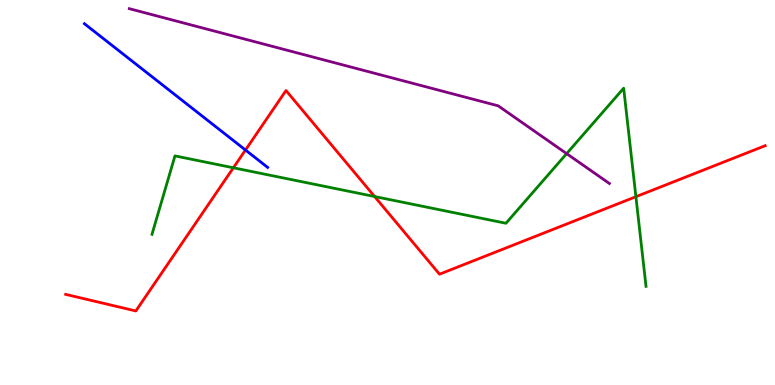[{'lines': ['blue', 'red'], 'intersections': [{'x': 3.17, 'y': 6.1}]}, {'lines': ['green', 'red'], 'intersections': [{'x': 3.01, 'y': 5.64}, {'x': 4.83, 'y': 4.9}, {'x': 8.21, 'y': 4.89}]}, {'lines': ['purple', 'red'], 'intersections': []}, {'lines': ['blue', 'green'], 'intersections': []}, {'lines': ['blue', 'purple'], 'intersections': []}, {'lines': ['green', 'purple'], 'intersections': [{'x': 7.31, 'y': 6.01}]}]